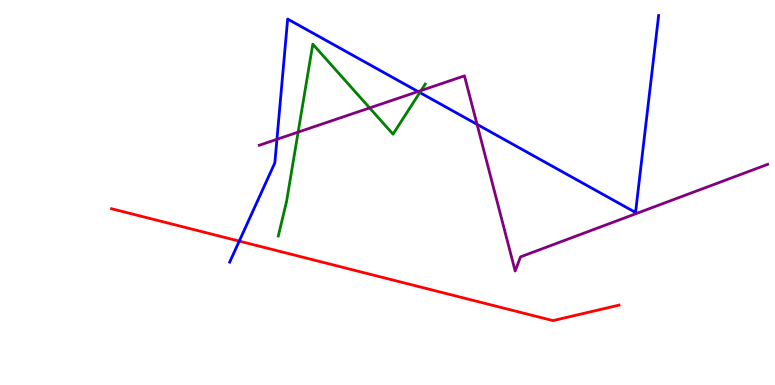[{'lines': ['blue', 'red'], 'intersections': [{'x': 3.09, 'y': 3.74}]}, {'lines': ['green', 'red'], 'intersections': []}, {'lines': ['purple', 'red'], 'intersections': []}, {'lines': ['blue', 'green'], 'intersections': [{'x': 5.42, 'y': 7.6}]}, {'lines': ['blue', 'purple'], 'intersections': [{'x': 3.57, 'y': 6.38}, {'x': 5.39, 'y': 7.62}, {'x': 6.16, 'y': 6.77}]}, {'lines': ['green', 'purple'], 'intersections': [{'x': 3.85, 'y': 6.57}, {'x': 4.77, 'y': 7.2}, {'x': 5.43, 'y': 7.65}]}]